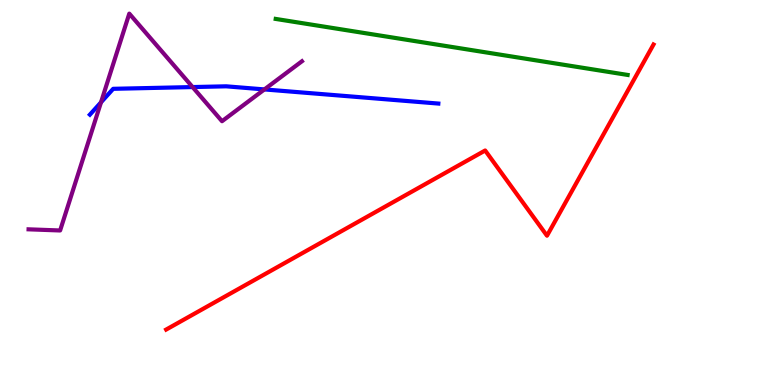[{'lines': ['blue', 'red'], 'intersections': []}, {'lines': ['green', 'red'], 'intersections': []}, {'lines': ['purple', 'red'], 'intersections': []}, {'lines': ['blue', 'green'], 'intersections': []}, {'lines': ['blue', 'purple'], 'intersections': [{'x': 1.3, 'y': 7.34}, {'x': 2.48, 'y': 7.74}, {'x': 3.41, 'y': 7.68}]}, {'lines': ['green', 'purple'], 'intersections': []}]